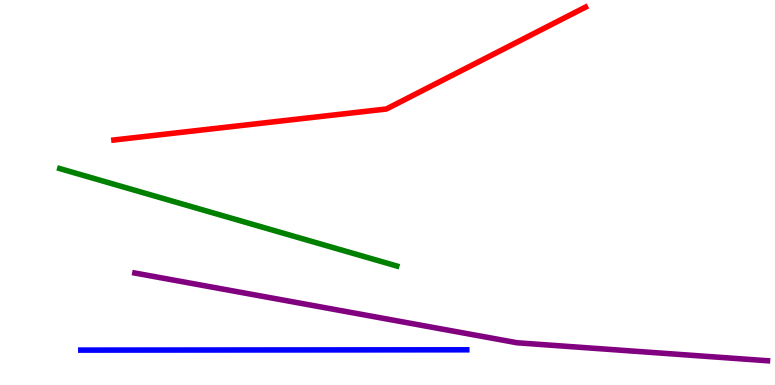[{'lines': ['blue', 'red'], 'intersections': []}, {'lines': ['green', 'red'], 'intersections': []}, {'lines': ['purple', 'red'], 'intersections': []}, {'lines': ['blue', 'green'], 'intersections': []}, {'lines': ['blue', 'purple'], 'intersections': []}, {'lines': ['green', 'purple'], 'intersections': []}]